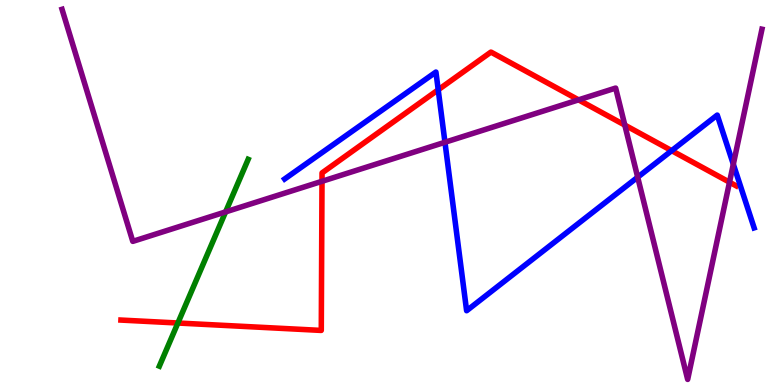[{'lines': ['blue', 'red'], 'intersections': [{'x': 5.65, 'y': 7.67}, {'x': 8.67, 'y': 6.09}]}, {'lines': ['green', 'red'], 'intersections': [{'x': 2.3, 'y': 1.61}]}, {'lines': ['purple', 'red'], 'intersections': [{'x': 4.15, 'y': 5.29}, {'x': 7.46, 'y': 7.41}, {'x': 8.06, 'y': 6.75}, {'x': 9.41, 'y': 5.27}]}, {'lines': ['blue', 'green'], 'intersections': []}, {'lines': ['blue', 'purple'], 'intersections': [{'x': 5.74, 'y': 6.3}, {'x': 8.23, 'y': 5.4}, {'x': 9.46, 'y': 5.73}]}, {'lines': ['green', 'purple'], 'intersections': [{'x': 2.91, 'y': 4.5}]}]